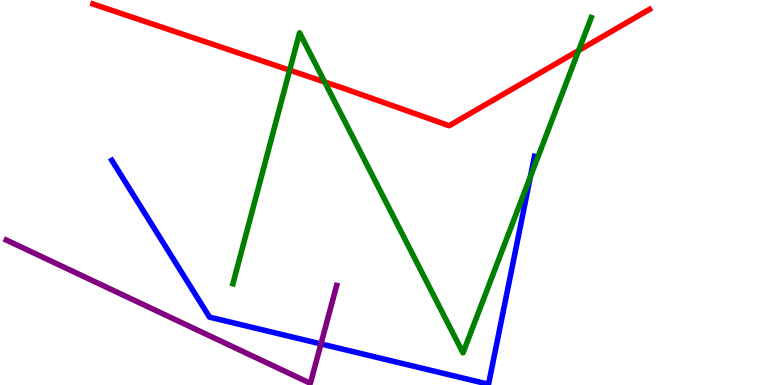[{'lines': ['blue', 'red'], 'intersections': []}, {'lines': ['green', 'red'], 'intersections': [{'x': 3.74, 'y': 8.18}, {'x': 4.19, 'y': 7.87}, {'x': 7.47, 'y': 8.69}]}, {'lines': ['purple', 'red'], 'intersections': []}, {'lines': ['blue', 'green'], 'intersections': [{'x': 6.84, 'y': 5.41}]}, {'lines': ['blue', 'purple'], 'intersections': [{'x': 4.14, 'y': 1.07}]}, {'lines': ['green', 'purple'], 'intersections': []}]